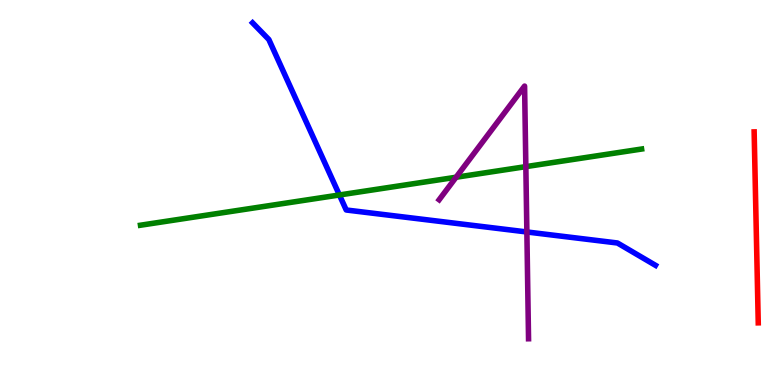[{'lines': ['blue', 'red'], 'intersections': []}, {'lines': ['green', 'red'], 'intersections': []}, {'lines': ['purple', 'red'], 'intersections': []}, {'lines': ['blue', 'green'], 'intersections': [{'x': 4.38, 'y': 4.94}]}, {'lines': ['blue', 'purple'], 'intersections': [{'x': 6.8, 'y': 3.97}]}, {'lines': ['green', 'purple'], 'intersections': [{'x': 5.88, 'y': 5.4}, {'x': 6.79, 'y': 5.67}]}]